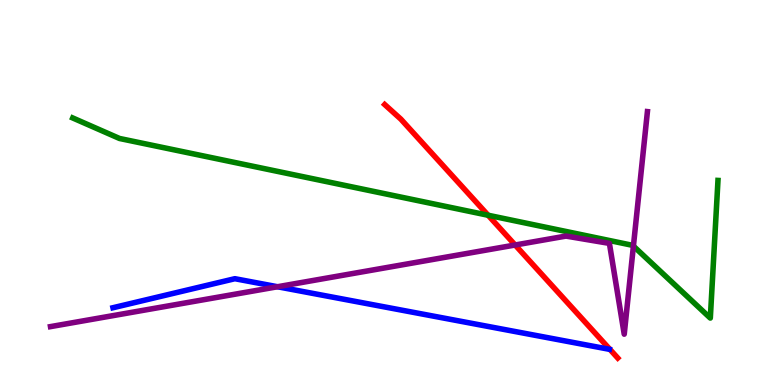[{'lines': ['blue', 'red'], 'intersections': []}, {'lines': ['green', 'red'], 'intersections': [{'x': 6.3, 'y': 4.41}]}, {'lines': ['purple', 'red'], 'intersections': [{'x': 6.65, 'y': 3.64}]}, {'lines': ['blue', 'green'], 'intersections': []}, {'lines': ['blue', 'purple'], 'intersections': [{'x': 3.58, 'y': 2.55}]}, {'lines': ['green', 'purple'], 'intersections': [{'x': 8.17, 'y': 3.61}]}]